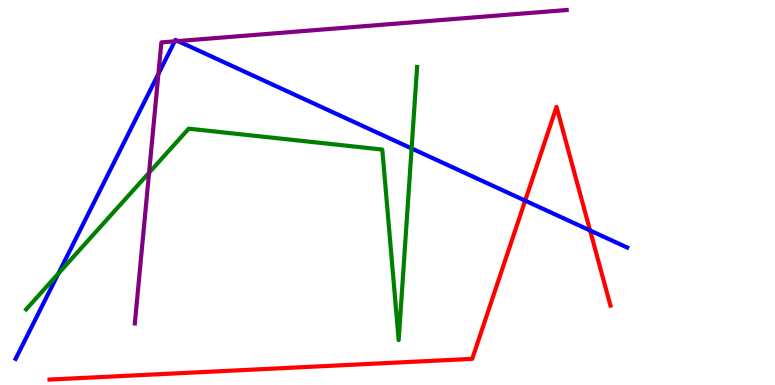[{'lines': ['blue', 'red'], 'intersections': [{'x': 6.78, 'y': 4.79}, {'x': 7.61, 'y': 4.01}]}, {'lines': ['green', 'red'], 'intersections': []}, {'lines': ['purple', 'red'], 'intersections': []}, {'lines': ['blue', 'green'], 'intersections': [{'x': 0.753, 'y': 2.89}, {'x': 5.31, 'y': 6.14}]}, {'lines': ['blue', 'purple'], 'intersections': [{'x': 2.04, 'y': 8.08}, {'x': 2.25, 'y': 8.93}, {'x': 2.3, 'y': 8.93}]}, {'lines': ['green', 'purple'], 'intersections': [{'x': 1.92, 'y': 5.51}]}]